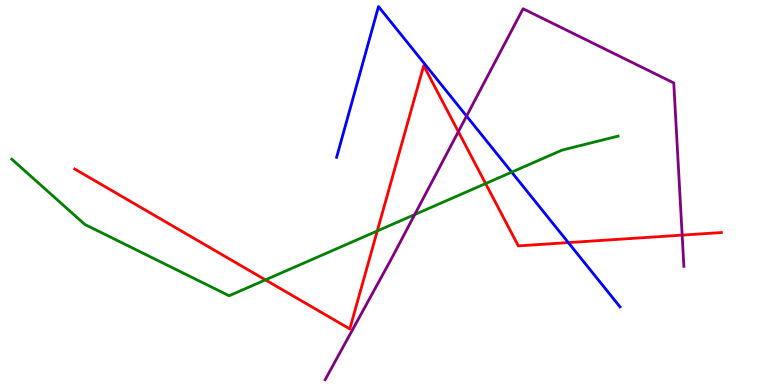[{'lines': ['blue', 'red'], 'intersections': [{'x': 7.33, 'y': 3.7}]}, {'lines': ['green', 'red'], 'intersections': [{'x': 3.42, 'y': 2.73}, {'x': 4.87, 'y': 4.0}, {'x': 6.27, 'y': 5.23}]}, {'lines': ['purple', 'red'], 'intersections': [{'x': 5.91, 'y': 6.58}, {'x': 8.8, 'y': 3.89}]}, {'lines': ['blue', 'green'], 'intersections': [{'x': 6.6, 'y': 5.53}]}, {'lines': ['blue', 'purple'], 'intersections': [{'x': 6.02, 'y': 6.99}]}, {'lines': ['green', 'purple'], 'intersections': [{'x': 5.35, 'y': 4.43}]}]